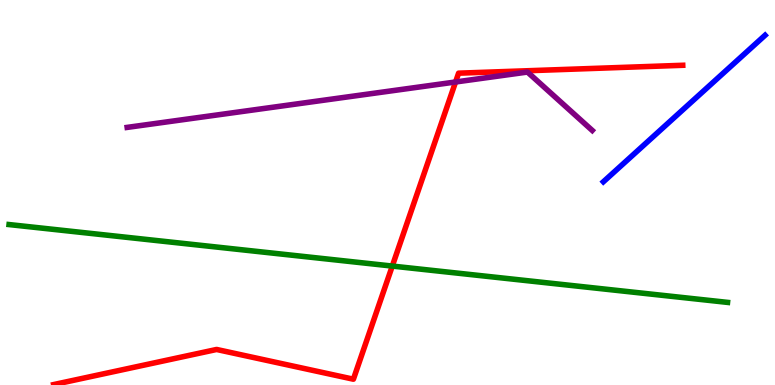[{'lines': ['blue', 'red'], 'intersections': []}, {'lines': ['green', 'red'], 'intersections': [{'x': 5.06, 'y': 3.09}]}, {'lines': ['purple', 'red'], 'intersections': [{'x': 5.88, 'y': 7.87}]}, {'lines': ['blue', 'green'], 'intersections': []}, {'lines': ['blue', 'purple'], 'intersections': []}, {'lines': ['green', 'purple'], 'intersections': []}]